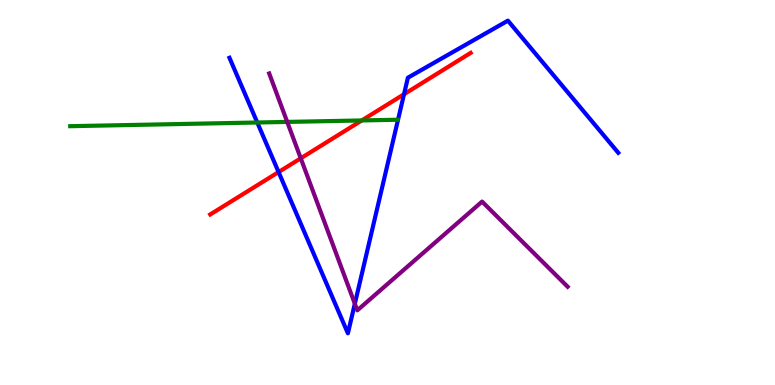[{'lines': ['blue', 'red'], 'intersections': [{'x': 3.59, 'y': 5.53}, {'x': 5.21, 'y': 7.55}]}, {'lines': ['green', 'red'], 'intersections': [{'x': 4.67, 'y': 6.87}]}, {'lines': ['purple', 'red'], 'intersections': [{'x': 3.88, 'y': 5.89}]}, {'lines': ['blue', 'green'], 'intersections': [{'x': 3.32, 'y': 6.82}]}, {'lines': ['blue', 'purple'], 'intersections': [{'x': 4.58, 'y': 2.11}]}, {'lines': ['green', 'purple'], 'intersections': [{'x': 3.71, 'y': 6.83}]}]